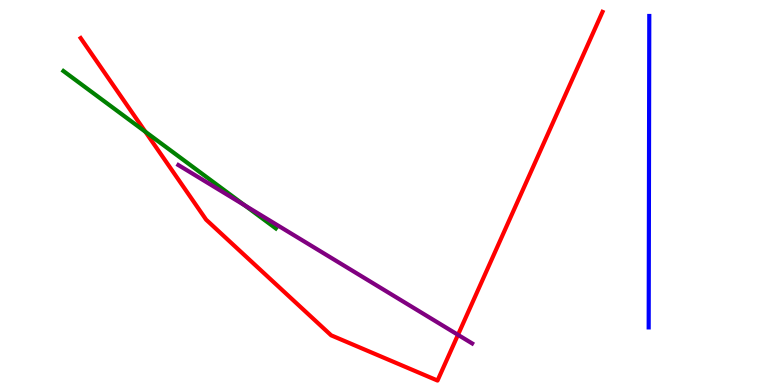[{'lines': ['blue', 'red'], 'intersections': []}, {'lines': ['green', 'red'], 'intersections': [{'x': 1.88, 'y': 6.58}]}, {'lines': ['purple', 'red'], 'intersections': [{'x': 5.91, 'y': 1.3}]}, {'lines': ['blue', 'green'], 'intersections': []}, {'lines': ['blue', 'purple'], 'intersections': []}, {'lines': ['green', 'purple'], 'intersections': [{'x': 3.16, 'y': 4.67}]}]